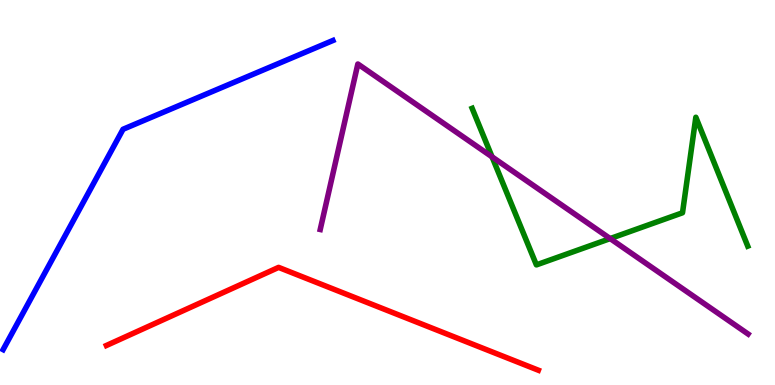[{'lines': ['blue', 'red'], 'intersections': []}, {'lines': ['green', 'red'], 'intersections': []}, {'lines': ['purple', 'red'], 'intersections': []}, {'lines': ['blue', 'green'], 'intersections': []}, {'lines': ['blue', 'purple'], 'intersections': []}, {'lines': ['green', 'purple'], 'intersections': [{'x': 6.35, 'y': 5.93}, {'x': 7.87, 'y': 3.8}]}]